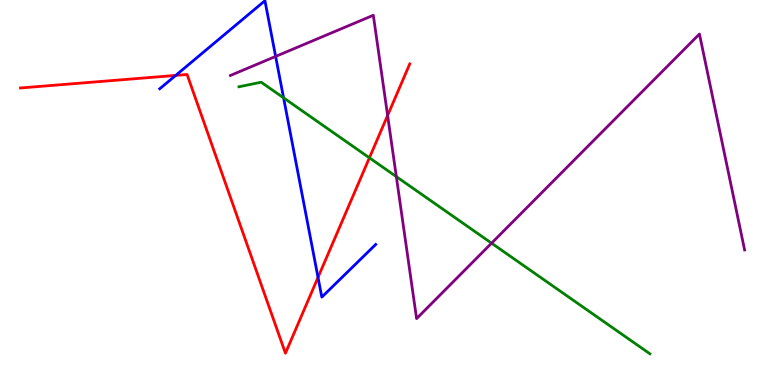[{'lines': ['blue', 'red'], 'intersections': [{'x': 2.27, 'y': 8.04}, {'x': 4.1, 'y': 2.79}]}, {'lines': ['green', 'red'], 'intersections': [{'x': 4.77, 'y': 5.9}]}, {'lines': ['purple', 'red'], 'intersections': [{'x': 5.0, 'y': 7.0}]}, {'lines': ['blue', 'green'], 'intersections': [{'x': 3.66, 'y': 7.46}]}, {'lines': ['blue', 'purple'], 'intersections': [{'x': 3.56, 'y': 8.53}]}, {'lines': ['green', 'purple'], 'intersections': [{'x': 5.11, 'y': 5.41}, {'x': 6.34, 'y': 3.68}]}]